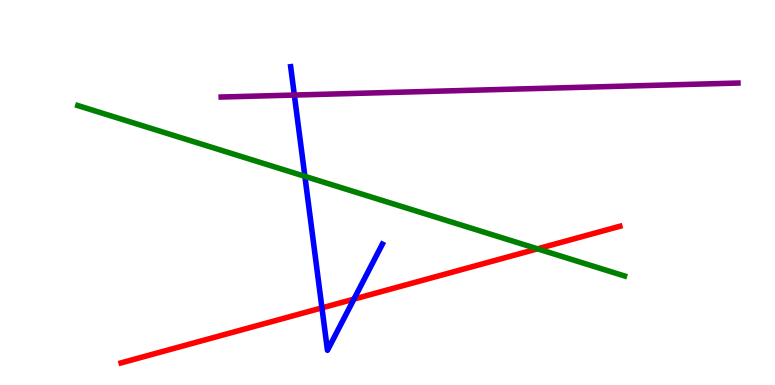[{'lines': ['blue', 'red'], 'intersections': [{'x': 4.15, 'y': 2.0}, {'x': 4.57, 'y': 2.23}]}, {'lines': ['green', 'red'], 'intersections': [{'x': 6.94, 'y': 3.54}]}, {'lines': ['purple', 'red'], 'intersections': []}, {'lines': ['blue', 'green'], 'intersections': [{'x': 3.93, 'y': 5.42}]}, {'lines': ['blue', 'purple'], 'intersections': [{'x': 3.8, 'y': 7.53}]}, {'lines': ['green', 'purple'], 'intersections': []}]